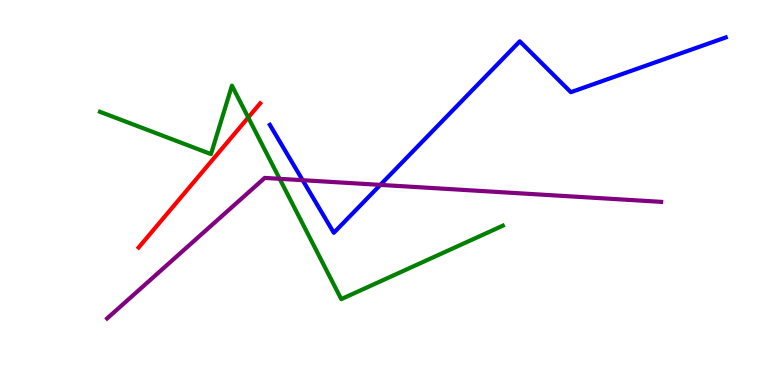[{'lines': ['blue', 'red'], 'intersections': []}, {'lines': ['green', 'red'], 'intersections': [{'x': 3.2, 'y': 6.95}]}, {'lines': ['purple', 'red'], 'intersections': []}, {'lines': ['blue', 'green'], 'intersections': []}, {'lines': ['blue', 'purple'], 'intersections': [{'x': 3.91, 'y': 5.32}, {'x': 4.91, 'y': 5.2}]}, {'lines': ['green', 'purple'], 'intersections': [{'x': 3.61, 'y': 5.36}]}]